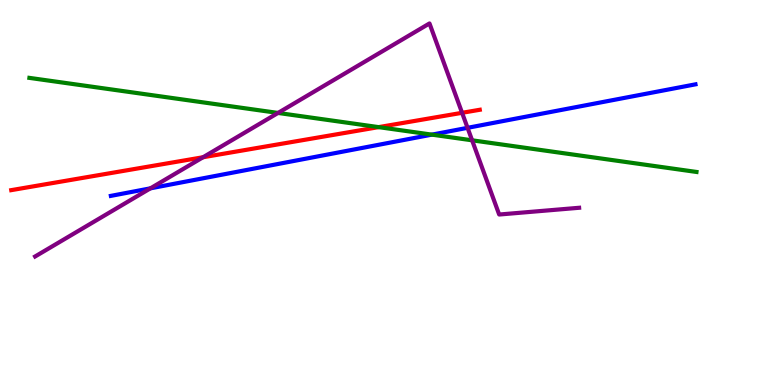[{'lines': ['blue', 'red'], 'intersections': []}, {'lines': ['green', 'red'], 'intersections': [{'x': 4.89, 'y': 6.7}]}, {'lines': ['purple', 'red'], 'intersections': [{'x': 2.62, 'y': 5.92}, {'x': 5.96, 'y': 7.07}]}, {'lines': ['blue', 'green'], 'intersections': [{'x': 5.57, 'y': 6.5}]}, {'lines': ['blue', 'purple'], 'intersections': [{'x': 1.94, 'y': 5.11}, {'x': 6.03, 'y': 6.68}]}, {'lines': ['green', 'purple'], 'intersections': [{'x': 3.59, 'y': 7.07}, {'x': 6.09, 'y': 6.36}]}]